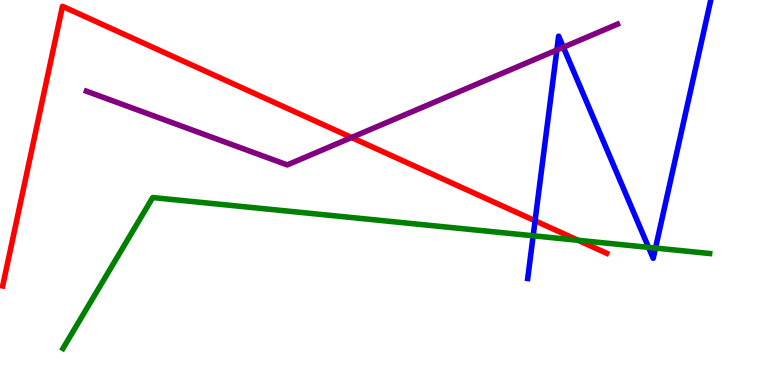[{'lines': ['blue', 'red'], 'intersections': [{'x': 6.9, 'y': 4.27}]}, {'lines': ['green', 'red'], 'intersections': [{'x': 7.46, 'y': 3.76}]}, {'lines': ['purple', 'red'], 'intersections': [{'x': 4.54, 'y': 6.43}]}, {'lines': ['blue', 'green'], 'intersections': [{'x': 6.88, 'y': 3.88}, {'x': 8.37, 'y': 3.57}, {'x': 8.46, 'y': 3.56}]}, {'lines': ['blue', 'purple'], 'intersections': [{'x': 7.19, 'y': 8.7}, {'x': 7.27, 'y': 8.77}]}, {'lines': ['green', 'purple'], 'intersections': []}]